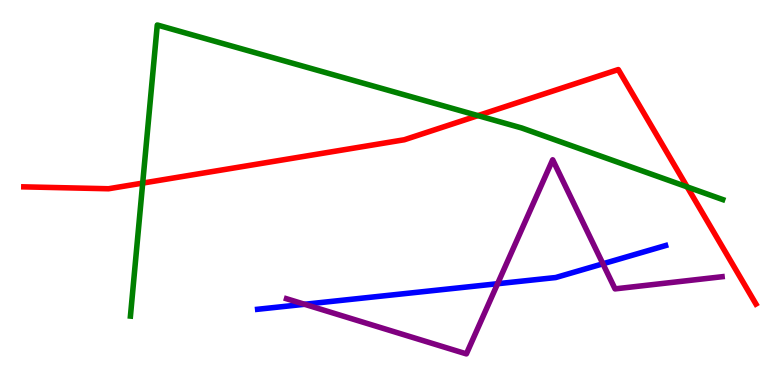[{'lines': ['blue', 'red'], 'intersections': []}, {'lines': ['green', 'red'], 'intersections': [{'x': 1.84, 'y': 5.24}, {'x': 6.17, 'y': 7.0}, {'x': 8.87, 'y': 5.15}]}, {'lines': ['purple', 'red'], 'intersections': []}, {'lines': ['blue', 'green'], 'intersections': []}, {'lines': ['blue', 'purple'], 'intersections': [{'x': 3.93, 'y': 2.1}, {'x': 6.42, 'y': 2.63}, {'x': 7.78, 'y': 3.15}]}, {'lines': ['green', 'purple'], 'intersections': []}]